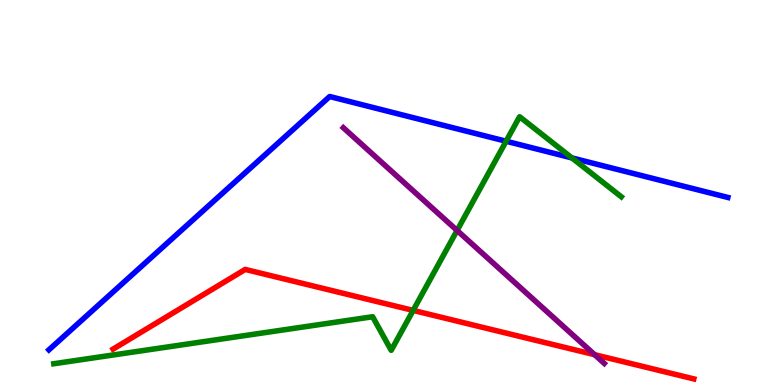[{'lines': ['blue', 'red'], 'intersections': []}, {'lines': ['green', 'red'], 'intersections': [{'x': 5.33, 'y': 1.94}]}, {'lines': ['purple', 'red'], 'intersections': [{'x': 7.67, 'y': 0.787}]}, {'lines': ['blue', 'green'], 'intersections': [{'x': 6.53, 'y': 6.33}, {'x': 7.38, 'y': 5.9}]}, {'lines': ['blue', 'purple'], 'intersections': []}, {'lines': ['green', 'purple'], 'intersections': [{'x': 5.9, 'y': 4.01}]}]